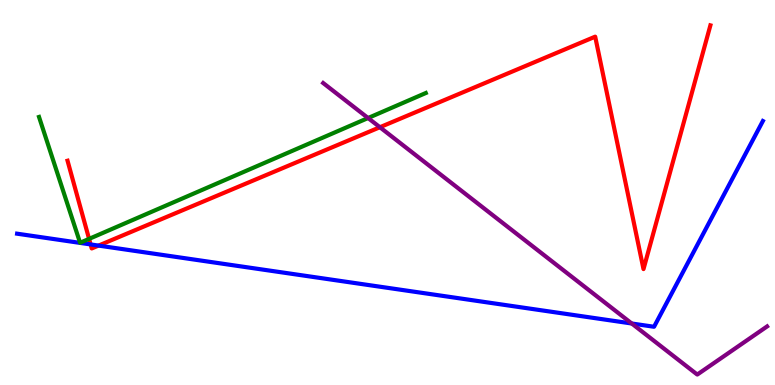[{'lines': ['blue', 'red'], 'intersections': [{'x': 1.17, 'y': 3.65}, {'x': 1.27, 'y': 3.62}]}, {'lines': ['green', 'red'], 'intersections': [{'x': 1.15, 'y': 3.8}]}, {'lines': ['purple', 'red'], 'intersections': [{'x': 4.9, 'y': 6.7}]}, {'lines': ['blue', 'green'], 'intersections': []}, {'lines': ['blue', 'purple'], 'intersections': [{'x': 8.15, 'y': 1.6}]}, {'lines': ['green', 'purple'], 'intersections': [{'x': 4.75, 'y': 6.93}]}]